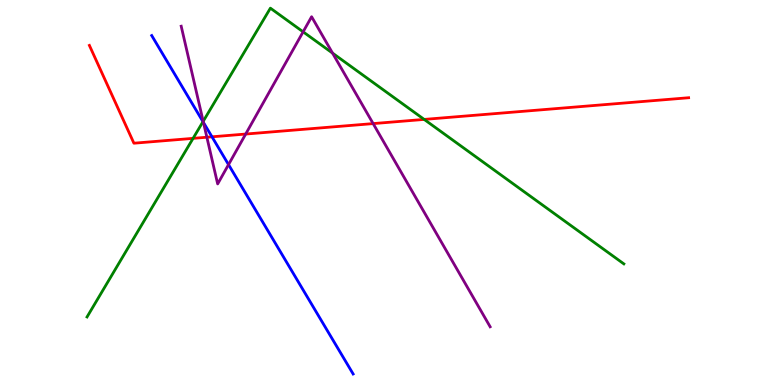[{'lines': ['blue', 'red'], 'intersections': [{'x': 2.74, 'y': 6.45}]}, {'lines': ['green', 'red'], 'intersections': [{'x': 2.49, 'y': 6.41}, {'x': 5.47, 'y': 6.9}]}, {'lines': ['purple', 'red'], 'intersections': [{'x': 2.67, 'y': 6.44}, {'x': 3.17, 'y': 6.52}, {'x': 4.81, 'y': 6.79}]}, {'lines': ['blue', 'green'], 'intersections': [{'x': 2.62, 'y': 6.84}]}, {'lines': ['blue', 'purple'], 'intersections': [{'x': 2.63, 'y': 6.82}, {'x': 2.95, 'y': 5.72}]}, {'lines': ['green', 'purple'], 'intersections': [{'x': 2.62, 'y': 6.85}, {'x': 3.91, 'y': 9.17}, {'x': 4.29, 'y': 8.62}]}]